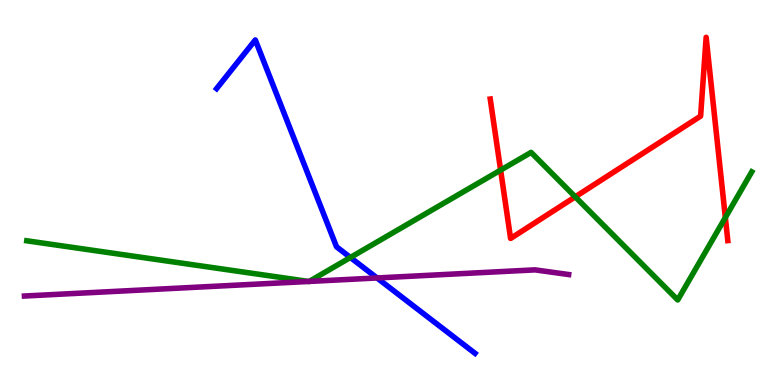[{'lines': ['blue', 'red'], 'intersections': []}, {'lines': ['green', 'red'], 'intersections': [{'x': 6.46, 'y': 5.58}, {'x': 7.42, 'y': 4.89}, {'x': 9.36, 'y': 4.35}]}, {'lines': ['purple', 'red'], 'intersections': []}, {'lines': ['blue', 'green'], 'intersections': [{'x': 4.52, 'y': 3.31}]}, {'lines': ['blue', 'purple'], 'intersections': [{'x': 4.86, 'y': 2.78}]}, {'lines': ['green', 'purple'], 'intersections': [{'x': 3.98, 'y': 2.69}, {'x': 3.99, 'y': 2.69}]}]